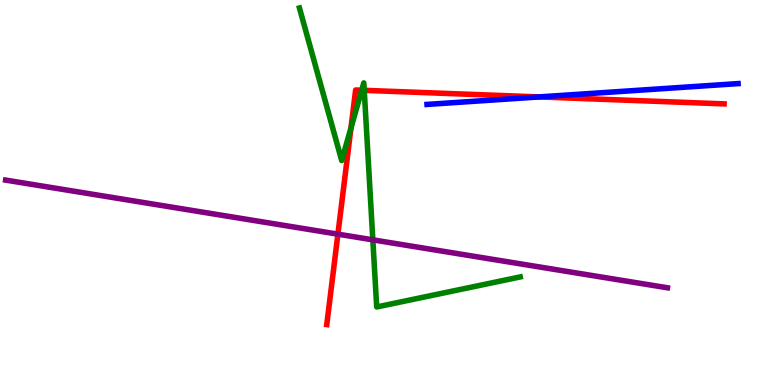[{'lines': ['blue', 'red'], 'intersections': [{'x': 6.96, 'y': 7.48}]}, {'lines': ['green', 'red'], 'intersections': [{'x': 4.53, 'y': 6.68}, {'x': 4.67, 'y': 7.66}, {'x': 4.7, 'y': 7.65}]}, {'lines': ['purple', 'red'], 'intersections': [{'x': 4.36, 'y': 3.92}]}, {'lines': ['blue', 'green'], 'intersections': []}, {'lines': ['blue', 'purple'], 'intersections': []}, {'lines': ['green', 'purple'], 'intersections': [{'x': 4.81, 'y': 3.77}]}]